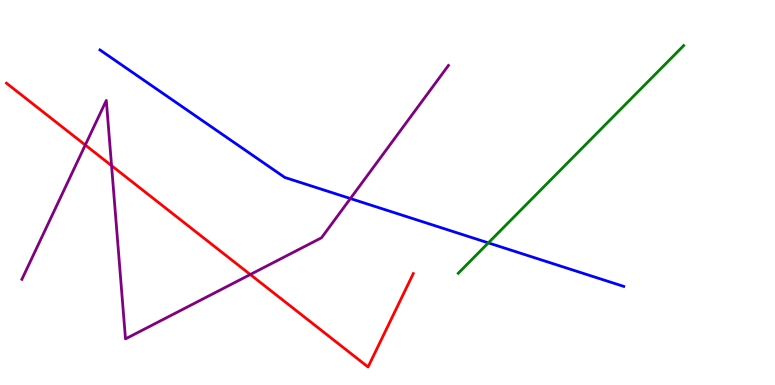[{'lines': ['blue', 'red'], 'intersections': []}, {'lines': ['green', 'red'], 'intersections': []}, {'lines': ['purple', 'red'], 'intersections': [{'x': 1.1, 'y': 6.23}, {'x': 1.44, 'y': 5.7}, {'x': 3.23, 'y': 2.87}]}, {'lines': ['blue', 'green'], 'intersections': [{'x': 6.3, 'y': 3.69}]}, {'lines': ['blue', 'purple'], 'intersections': [{'x': 4.52, 'y': 4.84}]}, {'lines': ['green', 'purple'], 'intersections': []}]